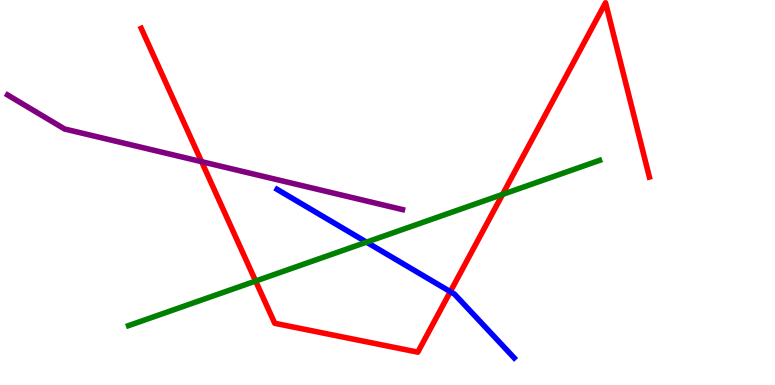[{'lines': ['blue', 'red'], 'intersections': [{'x': 5.81, 'y': 2.42}]}, {'lines': ['green', 'red'], 'intersections': [{'x': 3.3, 'y': 2.7}, {'x': 6.48, 'y': 4.95}]}, {'lines': ['purple', 'red'], 'intersections': [{'x': 2.6, 'y': 5.8}]}, {'lines': ['blue', 'green'], 'intersections': [{'x': 4.73, 'y': 3.71}]}, {'lines': ['blue', 'purple'], 'intersections': []}, {'lines': ['green', 'purple'], 'intersections': []}]